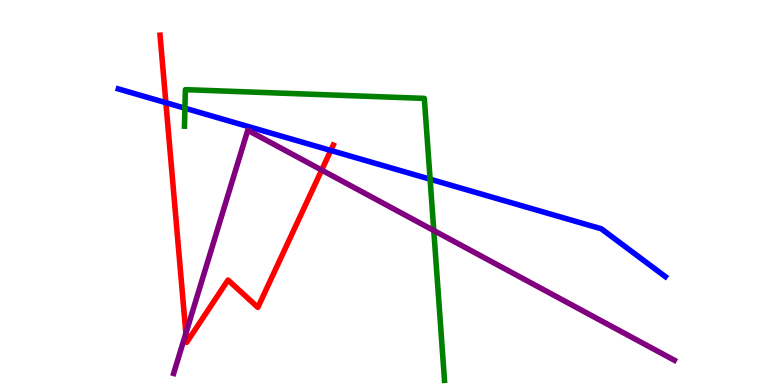[{'lines': ['blue', 'red'], 'intersections': [{'x': 2.14, 'y': 7.33}, {'x': 4.27, 'y': 6.09}]}, {'lines': ['green', 'red'], 'intersections': []}, {'lines': ['purple', 'red'], 'intersections': [{'x': 2.4, 'y': 1.34}, {'x': 4.15, 'y': 5.58}]}, {'lines': ['blue', 'green'], 'intersections': [{'x': 2.39, 'y': 7.19}, {'x': 5.55, 'y': 5.35}]}, {'lines': ['blue', 'purple'], 'intersections': []}, {'lines': ['green', 'purple'], 'intersections': [{'x': 5.6, 'y': 4.01}]}]